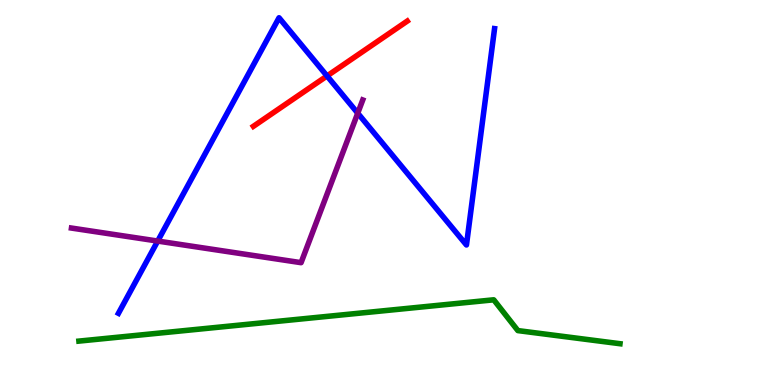[{'lines': ['blue', 'red'], 'intersections': [{'x': 4.22, 'y': 8.03}]}, {'lines': ['green', 'red'], 'intersections': []}, {'lines': ['purple', 'red'], 'intersections': []}, {'lines': ['blue', 'green'], 'intersections': []}, {'lines': ['blue', 'purple'], 'intersections': [{'x': 2.03, 'y': 3.74}, {'x': 4.62, 'y': 7.06}]}, {'lines': ['green', 'purple'], 'intersections': []}]